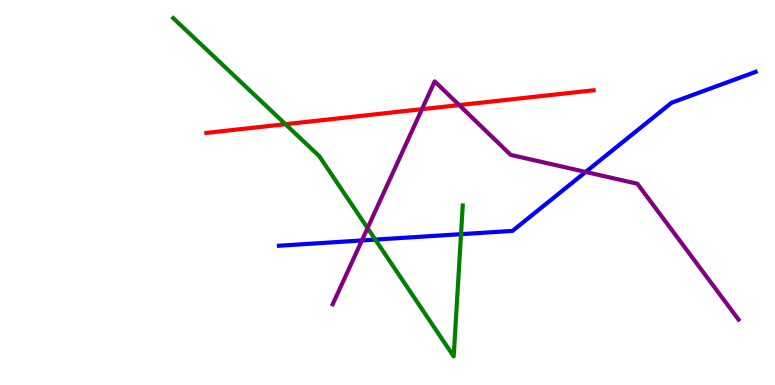[{'lines': ['blue', 'red'], 'intersections': []}, {'lines': ['green', 'red'], 'intersections': [{'x': 3.68, 'y': 6.77}]}, {'lines': ['purple', 'red'], 'intersections': [{'x': 5.44, 'y': 7.16}, {'x': 5.93, 'y': 7.27}]}, {'lines': ['blue', 'green'], 'intersections': [{'x': 4.84, 'y': 3.78}, {'x': 5.95, 'y': 3.92}]}, {'lines': ['blue', 'purple'], 'intersections': [{'x': 4.67, 'y': 3.75}, {'x': 7.56, 'y': 5.53}]}, {'lines': ['green', 'purple'], 'intersections': [{'x': 4.74, 'y': 4.08}]}]